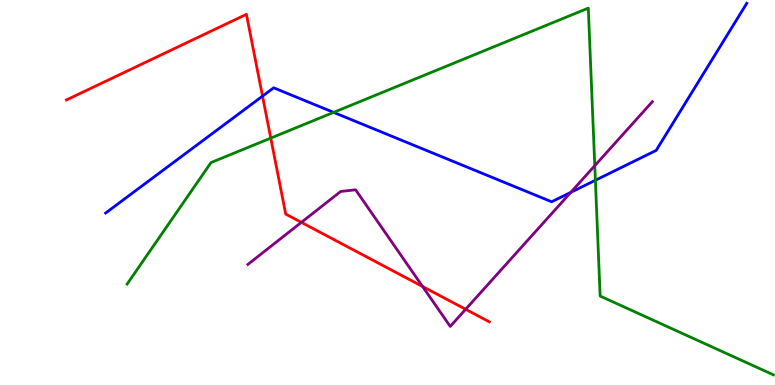[{'lines': ['blue', 'red'], 'intersections': [{'x': 3.39, 'y': 7.5}]}, {'lines': ['green', 'red'], 'intersections': [{'x': 3.49, 'y': 6.41}]}, {'lines': ['purple', 'red'], 'intersections': [{'x': 3.89, 'y': 4.22}, {'x': 5.45, 'y': 2.56}, {'x': 6.01, 'y': 1.97}]}, {'lines': ['blue', 'green'], 'intersections': [{'x': 4.3, 'y': 7.08}, {'x': 7.68, 'y': 5.32}]}, {'lines': ['blue', 'purple'], 'intersections': [{'x': 7.37, 'y': 5.0}]}, {'lines': ['green', 'purple'], 'intersections': [{'x': 7.67, 'y': 5.7}]}]